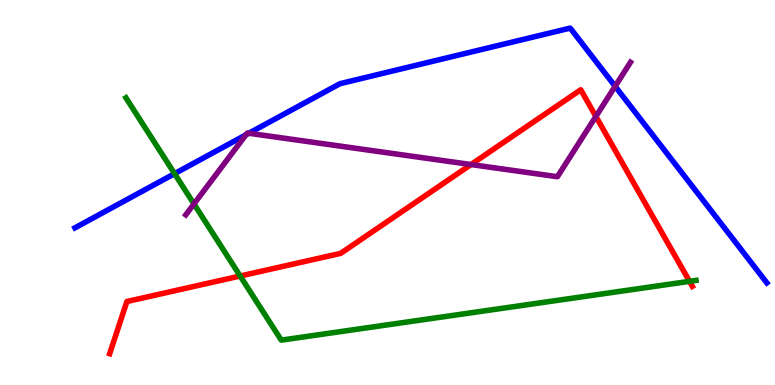[{'lines': ['blue', 'red'], 'intersections': []}, {'lines': ['green', 'red'], 'intersections': [{'x': 3.1, 'y': 2.83}, {'x': 8.9, 'y': 2.69}]}, {'lines': ['purple', 'red'], 'intersections': [{'x': 6.08, 'y': 5.73}, {'x': 7.69, 'y': 6.98}]}, {'lines': ['blue', 'green'], 'intersections': [{'x': 2.25, 'y': 5.49}]}, {'lines': ['blue', 'purple'], 'intersections': [{'x': 3.17, 'y': 6.5}, {'x': 3.21, 'y': 6.54}, {'x': 7.94, 'y': 7.76}]}, {'lines': ['green', 'purple'], 'intersections': [{'x': 2.5, 'y': 4.7}]}]